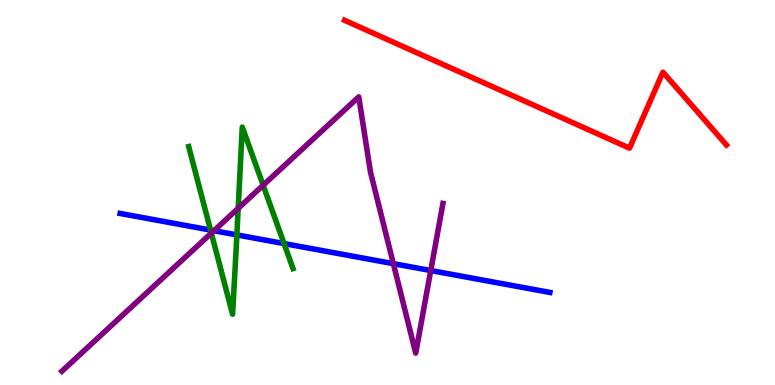[{'lines': ['blue', 'red'], 'intersections': []}, {'lines': ['green', 'red'], 'intersections': []}, {'lines': ['purple', 'red'], 'intersections': []}, {'lines': ['blue', 'green'], 'intersections': [{'x': 2.72, 'y': 4.02}, {'x': 3.06, 'y': 3.9}, {'x': 3.67, 'y': 3.67}]}, {'lines': ['blue', 'purple'], 'intersections': [{'x': 2.76, 'y': 4.01}, {'x': 5.08, 'y': 3.15}, {'x': 5.56, 'y': 2.97}]}, {'lines': ['green', 'purple'], 'intersections': [{'x': 2.73, 'y': 3.94}, {'x': 3.07, 'y': 4.59}, {'x': 3.4, 'y': 5.19}]}]